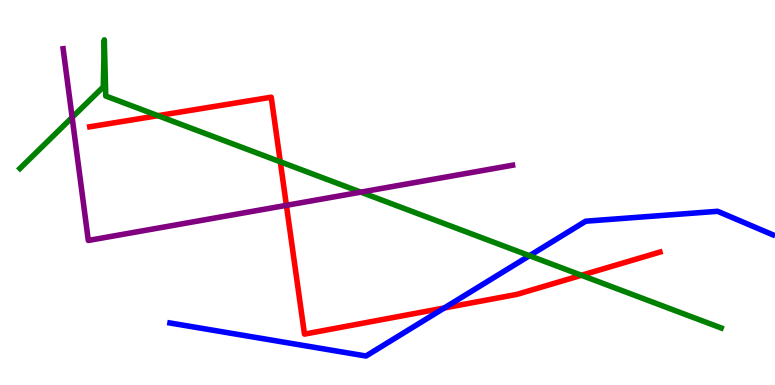[{'lines': ['blue', 'red'], 'intersections': [{'x': 5.73, 'y': 2.0}]}, {'lines': ['green', 'red'], 'intersections': [{'x': 2.04, 'y': 7.0}, {'x': 3.62, 'y': 5.8}, {'x': 7.5, 'y': 2.85}]}, {'lines': ['purple', 'red'], 'intersections': [{'x': 3.7, 'y': 4.67}]}, {'lines': ['blue', 'green'], 'intersections': [{'x': 6.83, 'y': 3.36}]}, {'lines': ['blue', 'purple'], 'intersections': []}, {'lines': ['green', 'purple'], 'intersections': [{'x': 0.931, 'y': 6.95}, {'x': 4.66, 'y': 5.01}]}]